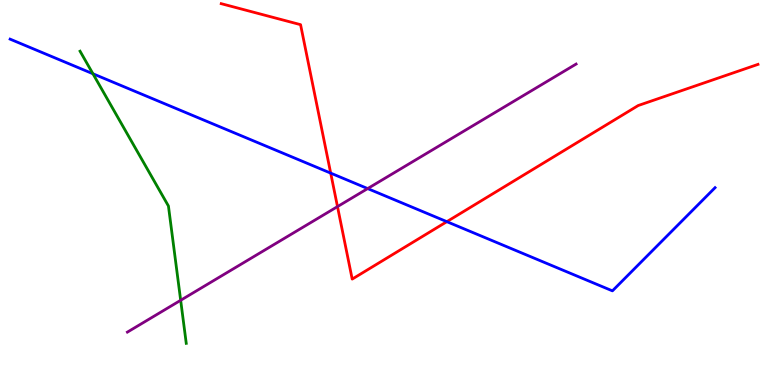[{'lines': ['blue', 'red'], 'intersections': [{'x': 4.27, 'y': 5.5}, {'x': 5.77, 'y': 4.24}]}, {'lines': ['green', 'red'], 'intersections': []}, {'lines': ['purple', 'red'], 'intersections': [{'x': 4.35, 'y': 4.63}]}, {'lines': ['blue', 'green'], 'intersections': [{'x': 1.2, 'y': 8.08}]}, {'lines': ['blue', 'purple'], 'intersections': [{'x': 4.74, 'y': 5.1}]}, {'lines': ['green', 'purple'], 'intersections': [{'x': 2.33, 'y': 2.2}]}]